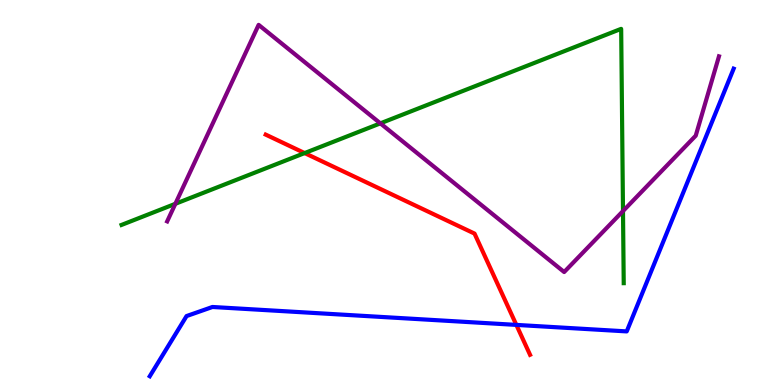[{'lines': ['blue', 'red'], 'intersections': [{'x': 6.66, 'y': 1.56}]}, {'lines': ['green', 'red'], 'intersections': [{'x': 3.93, 'y': 6.02}]}, {'lines': ['purple', 'red'], 'intersections': []}, {'lines': ['blue', 'green'], 'intersections': []}, {'lines': ['blue', 'purple'], 'intersections': []}, {'lines': ['green', 'purple'], 'intersections': [{'x': 2.26, 'y': 4.71}, {'x': 4.91, 'y': 6.8}, {'x': 8.04, 'y': 4.52}]}]